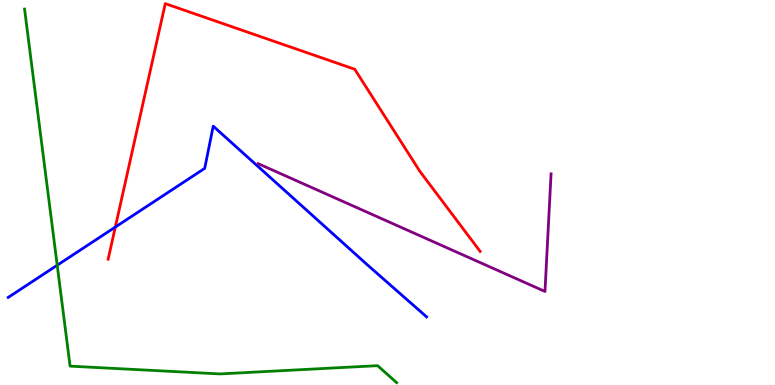[{'lines': ['blue', 'red'], 'intersections': [{'x': 1.49, 'y': 4.1}]}, {'lines': ['green', 'red'], 'intersections': []}, {'lines': ['purple', 'red'], 'intersections': []}, {'lines': ['blue', 'green'], 'intersections': [{'x': 0.738, 'y': 3.11}]}, {'lines': ['blue', 'purple'], 'intersections': []}, {'lines': ['green', 'purple'], 'intersections': []}]